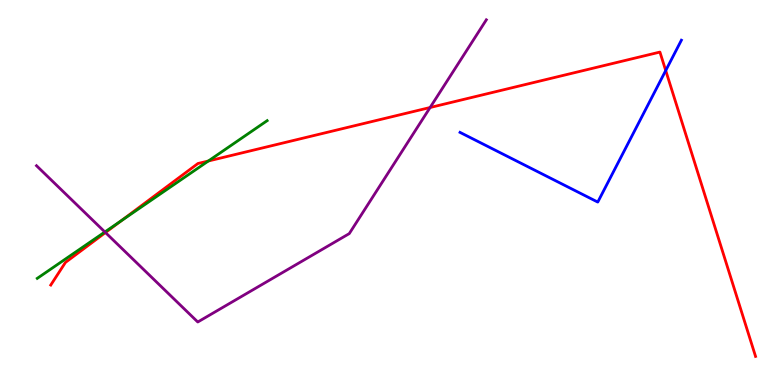[{'lines': ['blue', 'red'], 'intersections': [{'x': 8.59, 'y': 8.17}]}, {'lines': ['green', 'red'], 'intersections': [{'x': 1.57, 'y': 4.27}, {'x': 2.69, 'y': 5.82}]}, {'lines': ['purple', 'red'], 'intersections': [{'x': 1.36, 'y': 3.96}, {'x': 5.55, 'y': 7.21}]}, {'lines': ['blue', 'green'], 'intersections': []}, {'lines': ['blue', 'purple'], 'intersections': []}, {'lines': ['green', 'purple'], 'intersections': [{'x': 1.35, 'y': 3.97}]}]